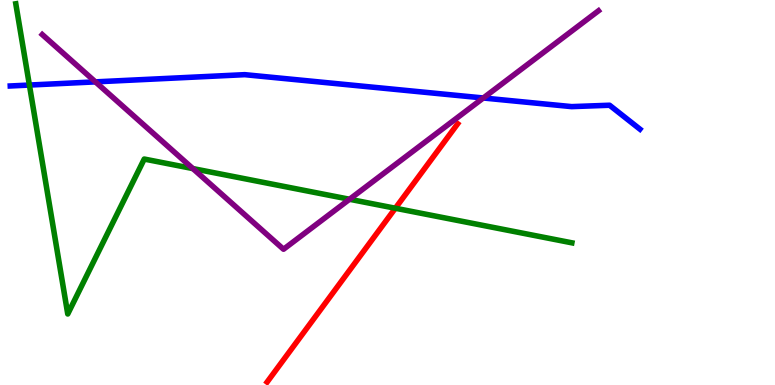[{'lines': ['blue', 'red'], 'intersections': []}, {'lines': ['green', 'red'], 'intersections': [{'x': 5.1, 'y': 4.59}]}, {'lines': ['purple', 'red'], 'intersections': []}, {'lines': ['blue', 'green'], 'intersections': [{'x': 0.379, 'y': 7.79}]}, {'lines': ['blue', 'purple'], 'intersections': [{'x': 1.23, 'y': 7.87}, {'x': 6.24, 'y': 7.45}]}, {'lines': ['green', 'purple'], 'intersections': [{'x': 2.49, 'y': 5.62}, {'x': 4.51, 'y': 4.82}]}]